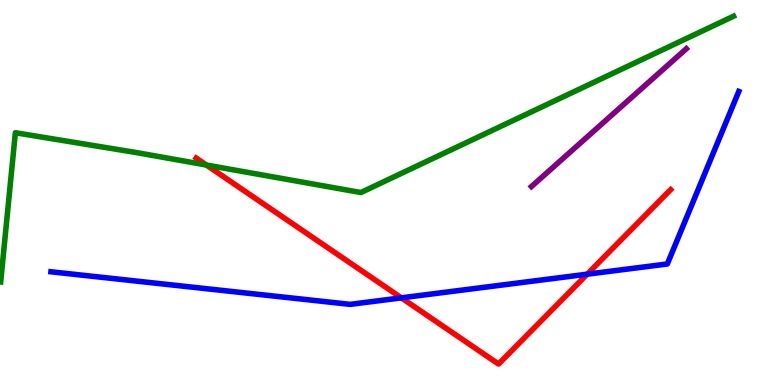[{'lines': ['blue', 'red'], 'intersections': [{'x': 5.18, 'y': 2.26}, {'x': 7.58, 'y': 2.88}]}, {'lines': ['green', 'red'], 'intersections': [{'x': 2.66, 'y': 5.71}]}, {'lines': ['purple', 'red'], 'intersections': []}, {'lines': ['blue', 'green'], 'intersections': []}, {'lines': ['blue', 'purple'], 'intersections': []}, {'lines': ['green', 'purple'], 'intersections': []}]